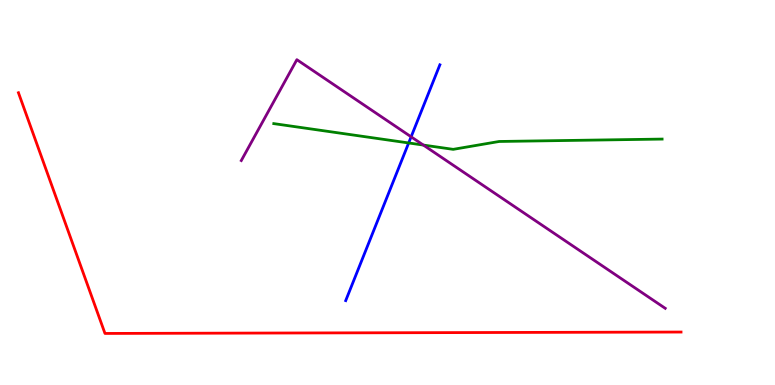[{'lines': ['blue', 'red'], 'intersections': []}, {'lines': ['green', 'red'], 'intersections': []}, {'lines': ['purple', 'red'], 'intersections': []}, {'lines': ['blue', 'green'], 'intersections': [{'x': 5.27, 'y': 6.29}]}, {'lines': ['blue', 'purple'], 'intersections': [{'x': 5.3, 'y': 6.45}]}, {'lines': ['green', 'purple'], 'intersections': [{'x': 5.46, 'y': 6.23}]}]